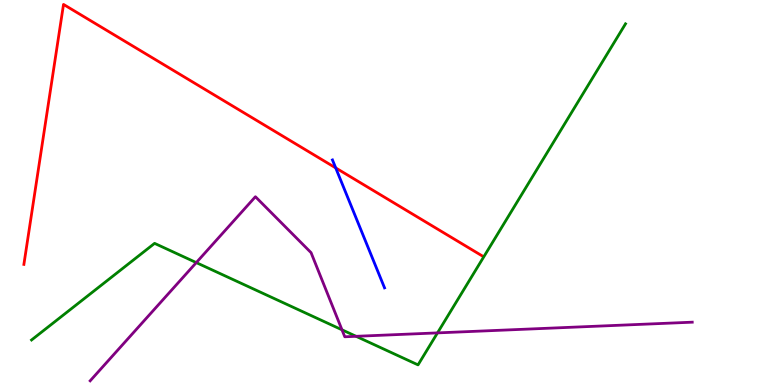[{'lines': ['blue', 'red'], 'intersections': [{'x': 4.33, 'y': 5.64}]}, {'lines': ['green', 'red'], 'intersections': []}, {'lines': ['purple', 'red'], 'intersections': []}, {'lines': ['blue', 'green'], 'intersections': []}, {'lines': ['blue', 'purple'], 'intersections': []}, {'lines': ['green', 'purple'], 'intersections': [{'x': 2.53, 'y': 3.18}, {'x': 4.41, 'y': 1.43}, {'x': 4.59, 'y': 1.26}, {'x': 5.65, 'y': 1.35}]}]